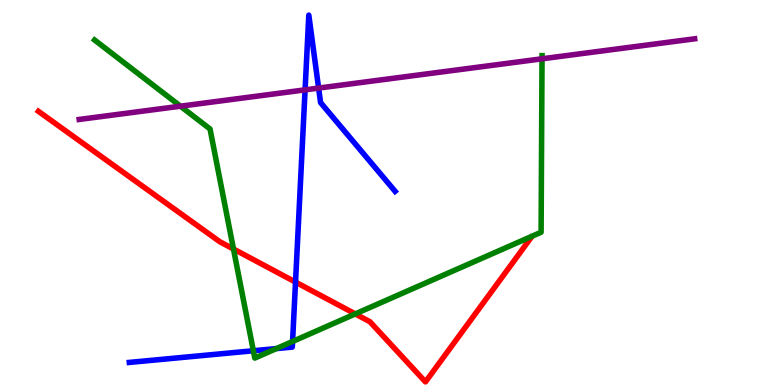[{'lines': ['blue', 'red'], 'intersections': [{'x': 3.81, 'y': 2.67}]}, {'lines': ['green', 'red'], 'intersections': [{'x': 3.01, 'y': 3.53}, {'x': 4.58, 'y': 1.85}]}, {'lines': ['purple', 'red'], 'intersections': []}, {'lines': ['blue', 'green'], 'intersections': [{'x': 3.27, 'y': 0.89}, {'x': 3.57, 'y': 0.946}, {'x': 3.78, 'y': 1.13}]}, {'lines': ['blue', 'purple'], 'intersections': [{'x': 3.94, 'y': 7.67}, {'x': 4.11, 'y': 7.71}]}, {'lines': ['green', 'purple'], 'intersections': [{'x': 2.33, 'y': 7.24}, {'x': 6.99, 'y': 8.47}]}]